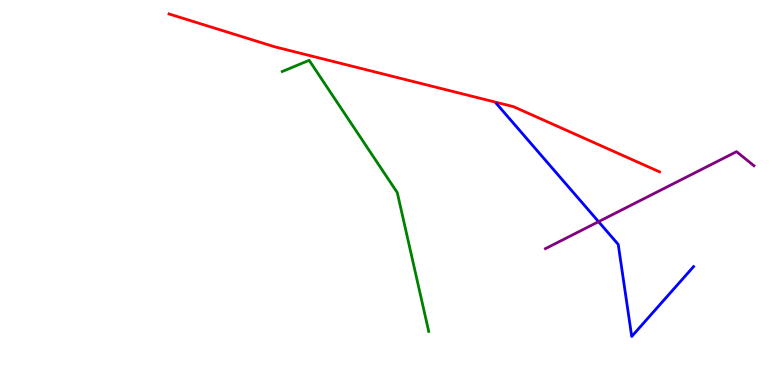[{'lines': ['blue', 'red'], 'intersections': []}, {'lines': ['green', 'red'], 'intersections': []}, {'lines': ['purple', 'red'], 'intersections': []}, {'lines': ['blue', 'green'], 'intersections': []}, {'lines': ['blue', 'purple'], 'intersections': [{'x': 7.72, 'y': 4.24}]}, {'lines': ['green', 'purple'], 'intersections': []}]